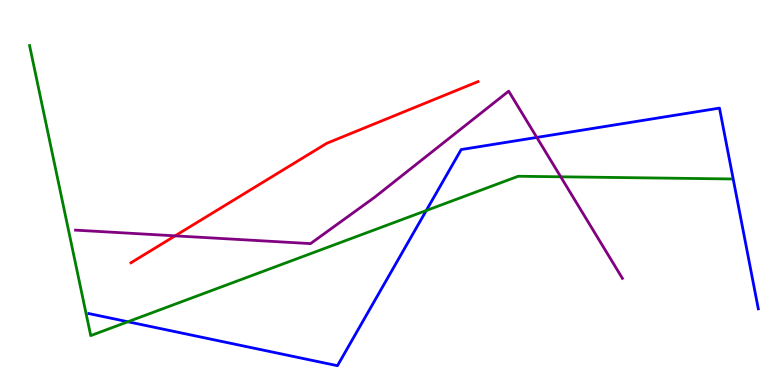[{'lines': ['blue', 'red'], 'intersections': []}, {'lines': ['green', 'red'], 'intersections': []}, {'lines': ['purple', 'red'], 'intersections': [{'x': 2.26, 'y': 3.87}]}, {'lines': ['blue', 'green'], 'intersections': [{'x': 1.65, 'y': 1.64}, {'x': 5.5, 'y': 4.53}]}, {'lines': ['blue', 'purple'], 'intersections': [{'x': 6.93, 'y': 6.43}]}, {'lines': ['green', 'purple'], 'intersections': [{'x': 7.23, 'y': 5.41}]}]